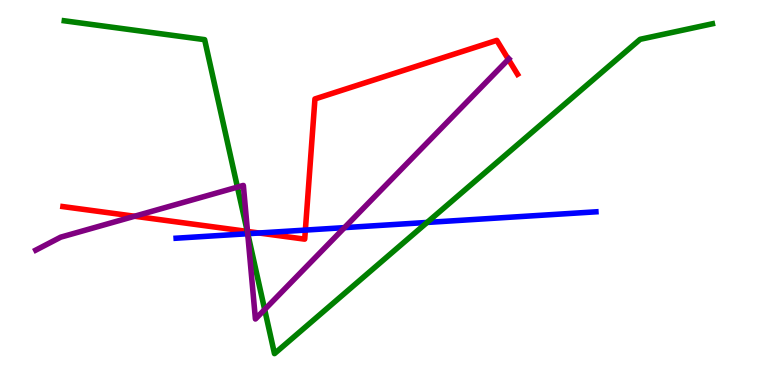[{'lines': ['blue', 'red'], 'intersections': [{'x': 3.34, 'y': 3.95}, {'x': 3.94, 'y': 4.02}]}, {'lines': ['green', 'red'], 'intersections': [{'x': 3.19, 'y': 3.99}]}, {'lines': ['purple', 'red'], 'intersections': [{'x': 1.74, 'y': 4.38}, {'x': 3.19, 'y': 3.99}, {'x': 6.56, 'y': 8.46}]}, {'lines': ['blue', 'green'], 'intersections': [{'x': 3.2, 'y': 3.93}, {'x': 5.51, 'y': 4.22}]}, {'lines': ['blue', 'purple'], 'intersections': [{'x': 3.2, 'y': 3.93}, {'x': 4.44, 'y': 4.09}]}, {'lines': ['green', 'purple'], 'intersections': [{'x': 3.06, 'y': 5.14}, {'x': 3.2, 'y': 3.95}, {'x': 3.42, 'y': 1.96}]}]